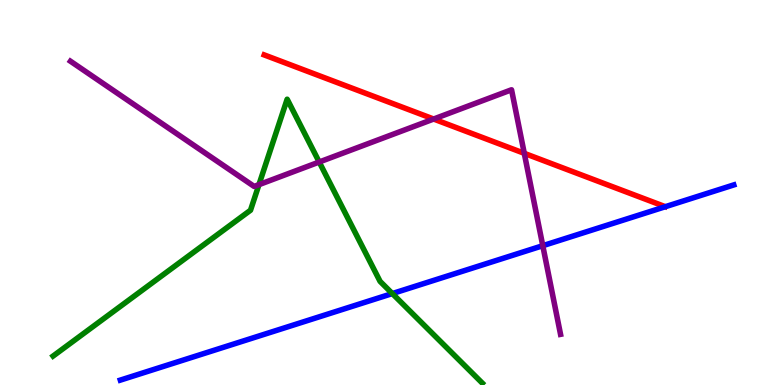[{'lines': ['blue', 'red'], 'intersections': []}, {'lines': ['green', 'red'], 'intersections': []}, {'lines': ['purple', 'red'], 'intersections': [{'x': 5.6, 'y': 6.91}, {'x': 6.76, 'y': 6.02}]}, {'lines': ['blue', 'green'], 'intersections': [{'x': 5.06, 'y': 2.37}]}, {'lines': ['blue', 'purple'], 'intersections': [{'x': 7.0, 'y': 3.62}]}, {'lines': ['green', 'purple'], 'intersections': [{'x': 3.34, 'y': 5.2}, {'x': 4.12, 'y': 5.79}]}]